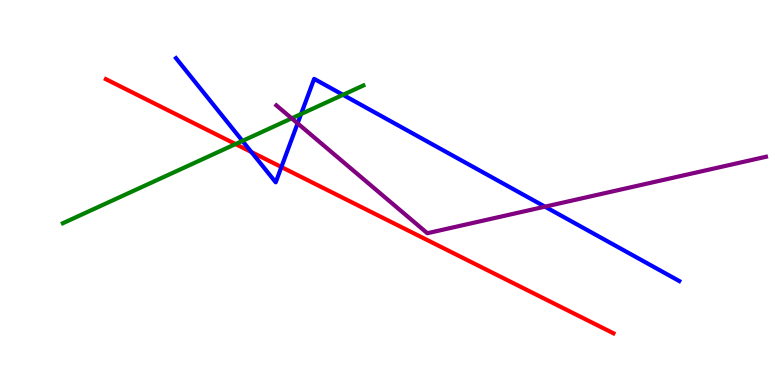[{'lines': ['blue', 'red'], 'intersections': [{'x': 3.24, 'y': 6.05}, {'x': 3.63, 'y': 5.66}]}, {'lines': ['green', 'red'], 'intersections': [{'x': 3.04, 'y': 6.26}]}, {'lines': ['purple', 'red'], 'intersections': []}, {'lines': ['blue', 'green'], 'intersections': [{'x': 3.13, 'y': 6.34}, {'x': 3.88, 'y': 7.04}, {'x': 4.43, 'y': 7.54}]}, {'lines': ['blue', 'purple'], 'intersections': [{'x': 3.84, 'y': 6.8}, {'x': 7.03, 'y': 4.63}]}, {'lines': ['green', 'purple'], 'intersections': [{'x': 3.76, 'y': 6.93}]}]